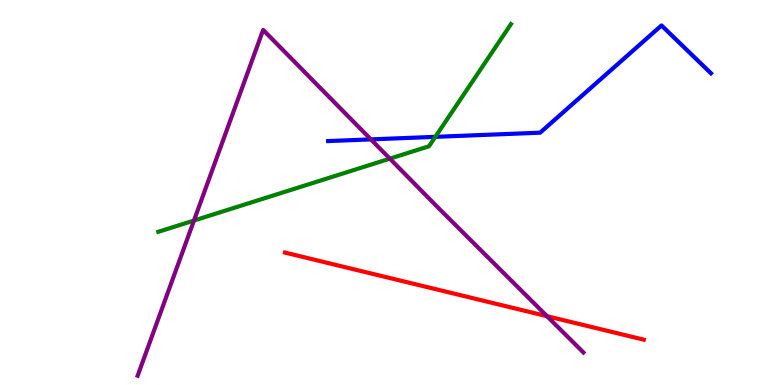[{'lines': ['blue', 'red'], 'intersections': []}, {'lines': ['green', 'red'], 'intersections': []}, {'lines': ['purple', 'red'], 'intersections': [{'x': 7.06, 'y': 1.79}]}, {'lines': ['blue', 'green'], 'intersections': [{'x': 5.62, 'y': 6.45}]}, {'lines': ['blue', 'purple'], 'intersections': [{'x': 4.79, 'y': 6.38}]}, {'lines': ['green', 'purple'], 'intersections': [{'x': 2.5, 'y': 4.27}, {'x': 5.03, 'y': 5.88}]}]